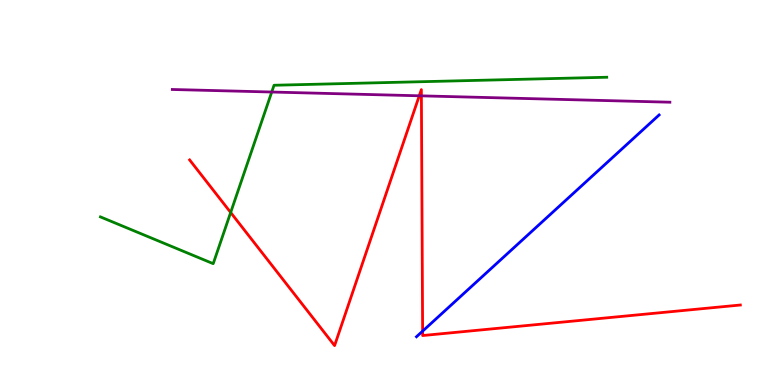[{'lines': ['blue', 'red'], 'intersections': [{'x': 5.45, 'y': 1.4}]}, {'lines': ['green', 'red'], 'intersections': [{'x': 2.98, 'y': 4.48}]}, {'lines': ['purple', 'red'], 'intersections': [{'x': 5.41, 'y': 7.51}, {'x': 5.44, 'y': 7.51}]}, {'lines': ['blue', 'green'], 'intersections': []}, {'lines': ['blue', 'purple'], 'intersections': []}, {'lines': ['green', 'purple'], 'intersections': [{'x': 3.51, 'y': 7.61}]}]